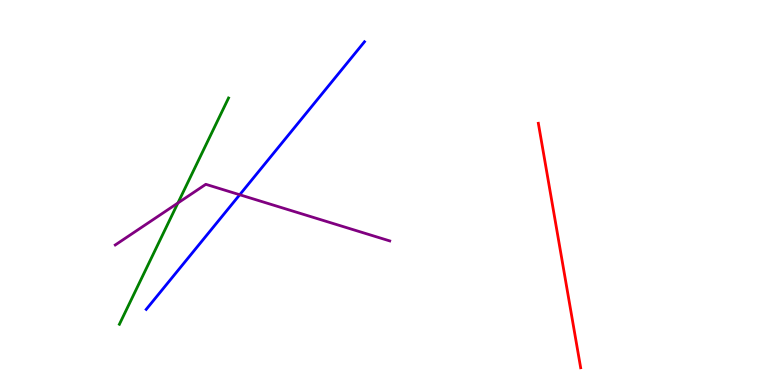[{'lines': ['blue', 'red'], 'intersections': []}, {'lines': ['green', 'red'], 'intersections': []}, {'lines': ['purple', 'red'], 'intersections': []}, {'lines': ['blue', 'green'], 'intersections': []}, {'lines': ['blue', 'purple'], 'intersections': [{'x': 3.09, 'y': 4.94}]}, {'lines': ['green', 'purple'], 'intersections': [{'x': 2.3, 'y': 4.73}]}]